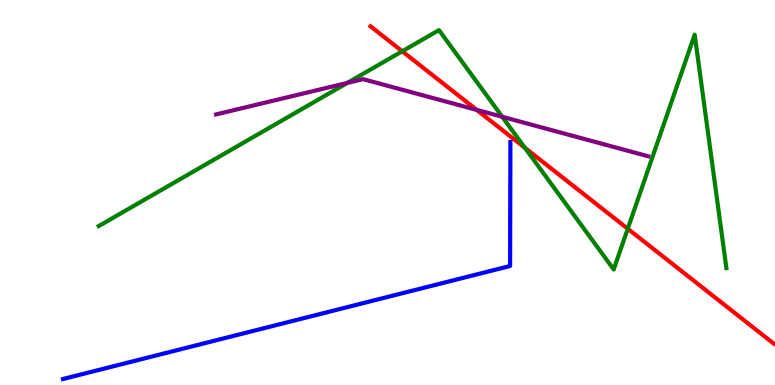[{'lines': ['blue', 'red'], 'intersections': []}, {'lines': ['green', 'red'], 'intersections': [{'x': 5.19, 'y': 8.67}, {'x': 6.77, 'y': 6.16}, {'x': 8.1, 'y': 4.06}]}, {'lines': ['purple', 'red'], 'intersections': [{'x': 6.15, 'y': 7.15}]}, {'lines': ['blue', 'green'], 'intersections': []}, {'lines': ['blue', 'purple'], 'intersections': []}, {'lines': ['green', 'purple'], 'intersections': [{'x': 4.48, 'y': 7.85}, {'x': 6.48, 'y': 6.97}]}]